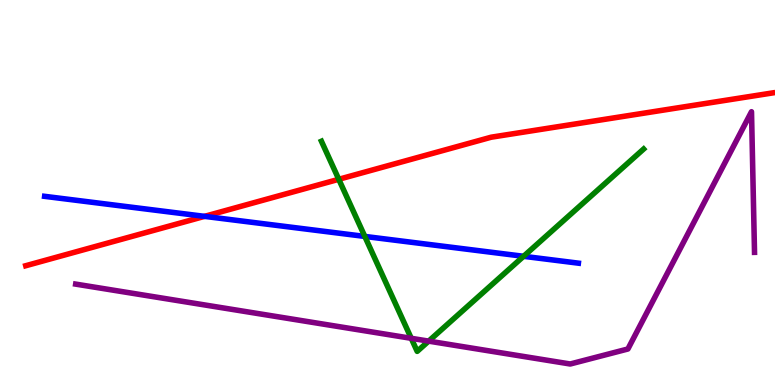[{'lines': ['blue', 'red'], 'intersections': [{'x': 2.64, 'y': 4.38}]}, {'lines': ['green', 'red'], 'intersections': [{'x': 4.37, 'y': 5.34}]}, {'lines': ['purple', 'red'], 'intersections': []}, {'lines': ['blue', 'green'], 'intersections': [{'x': 4.71, 'y': 3.86}, {'x': 6.76, 'y': 3.34}]}, {'lines': ['blue', 'purple'], 'intersections': []}, {'lines': ['green', 'purple'], 'intersections': [{'x': 5.31, 'y': 1.21}, {'x': 5.53, 'y': 1.14}]}]